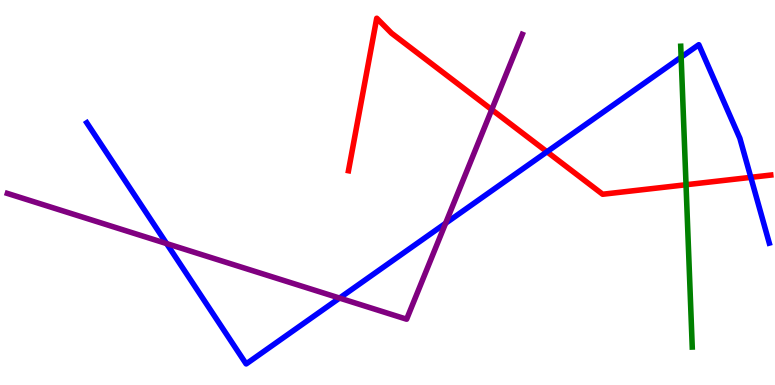[{'lines': ['blue', 'red'], 'intersections': [{'x': 7.06, 'y': 6.06}, {'x': 9.69, 'y': 5.39}]}, {'lines': ['green', 'red'], 'intersections': [{'x': 8.85, 'y': 5.2}]}, {'lines': ['purple', 'red'], 'intersections': [{'x': 6.35, 'y': 7.15}]}, {'lines': ['blue', 'green'], 'intersections': [{'x': 8.79, 'y': 8.52}]}, {'lines': ['blue', 'purple'], 'intersections': [{'x': 2.15, 'y': 3.67}, {'x': 4.38, 'y': 2.26}, {'x': 5.75, 'y': 4.2}]}, {'lines': ['green', 'purple'], 'intersections': []}]